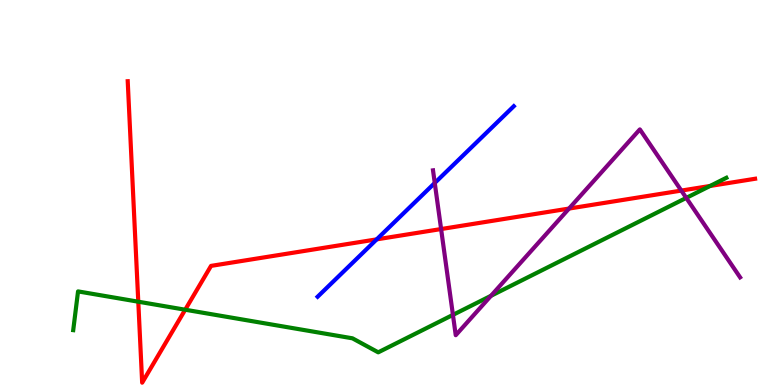[{'lines': ['blue', 'red'], 'intersections': [{'x': 4.86, 'y': 3.78}]}, {'lines': ['green', 'red'], 'intersections': [{'x': 1.78, 'y': 2.16}, {'x': 2.39, 'y': 1.96}, {'x': 9.16, 'y': 5.17}]}, {'lines': ['purple', 'red'], 'intersections': [{'x': 5.69, 'y': 4.05}, {'x': 7.34, 'y': 4.58}, {'x': 8.79, 'y': 5.05}]}, {'lines': ['blue', 'green'], 'intersections': []}, {'lines': ['blue', 'purple'], 'intersections': [{'x': 5.61, 'y': 5.25}]}, {'lines': ['green', 'purple'], 'intersections': [{'x': 5.84, 'y': 1.82}, {'x': 6.34, 'y': 2.32}, {'x': 8.86, 'y': 4.86}]}]